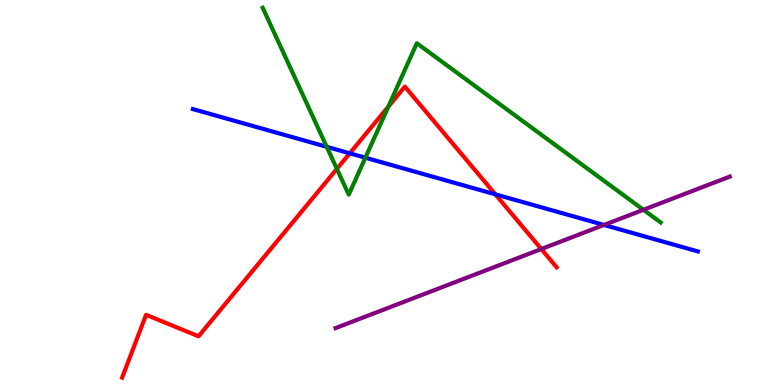[{'lines': ['blue', 'red'], 'intersections': [{'x': 4.51, 'y': 6.02}, {'x': 6.39, 'y': 4.95}]}, {'lines': ['green', 'red'], 'intersections': [{'x': 4.35, 'y': 5.61}, {'x': 5.01, 'y': 7.23}]}, {'lines': ['purple', 'red'], 'intersections': [{'x': 6.98, 'y': 3.53}]}, {'lines': ['blue', 'green'], 'intersections': [{'x': 4.22, 'y': 6.19}, {'x': 4.71, 'y': 5.9}]}, {'lines': ['blue', 'purple'], 'intersections': [{'x': 7.79, 'y': 4.16}]}, {'lines': ['green', 'purple'], 'intersections': [{'x': 8.3, 'y': 4.55}]}]